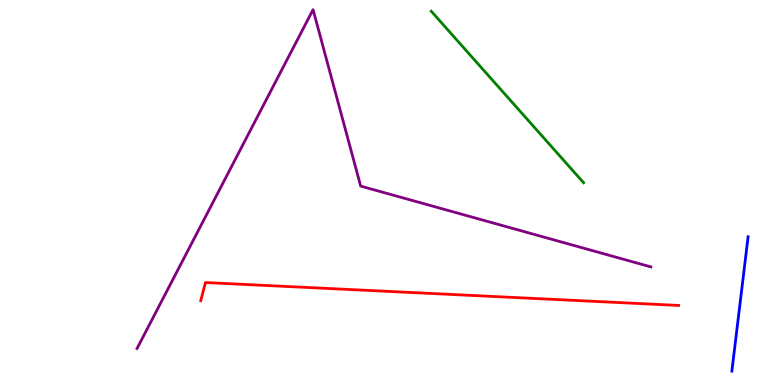[{'lines': ['blue', 'red'], 'intersections': []}, {'lines': ['green', 'red'], 'intersections': []}, {'lines': ['purple', 'red'], 'intersections': []}, {'lines': ['blue', 'green'], 'intersections': []}, {'lines': ['blue', 'purple'], 'intersections': []}, {'lines': ['green', 'purple'], 'intersections': []}]